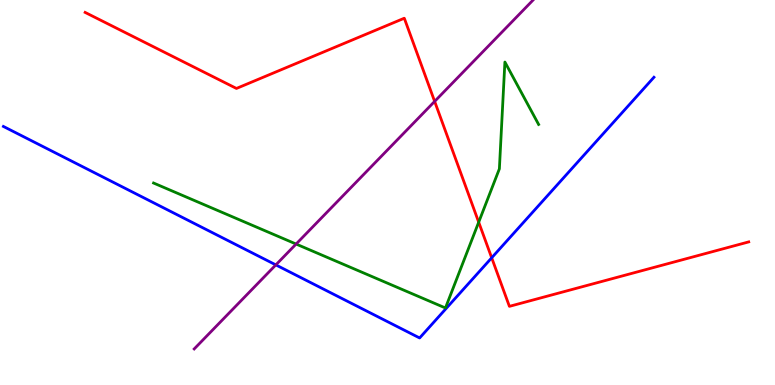[{'lines': ['blue', 'red'], 'intersections': [{'x': 6.34, 'y': 3.3}]}, {'lines': ['green', 'red'], 'intersections': [{'x': 6.18, 'y': 4.23}]}, {'lines': ['purple', 'red'], 'intersections': [{'x': 5.61, 'y': 7.37}]}, {'lines': ['blue', 'green'], 'intersections': []}, {'lines': ['blue', 'purple'], 'intersections': [{'x': 3.56, 'y': 3.12}]}, {'lines': ['green', 'purple'], 'intersections': [{'x': 3.82, 'y': 3.66}]}]